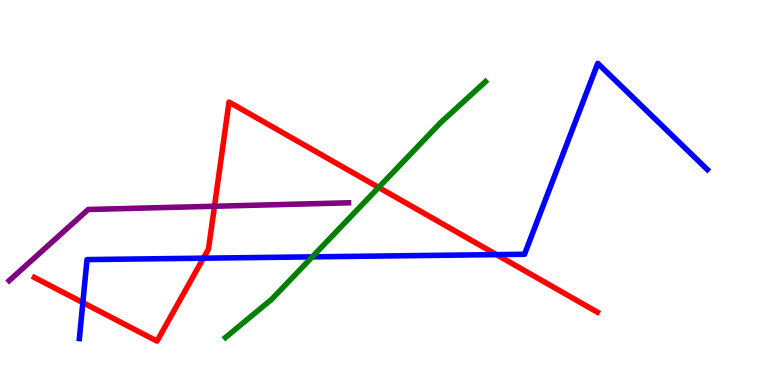[{'lines': ['blue', 'red'], 'intersections': [{'x': 1.07, 'y': 2.14}, {'x': 2.62, 'y': 3.29}, {'x': 6.41, 'y': 3.39}]}, {'lines': ['green', 'red'], 'intersections': [{'x': 4.89, 'y': 5.13}]}, {'lines': ['purple', 'red'], 'intersections': [{'x': 2.77, 'y': 4.64}]}, {'lines': ['blue', 'green'], 'intersections': [{'x': 4.03, 'y': 3.33}]}, {'lines': ['blue', 'purple'], 'intersections': []}, {'lines': ['green', 'purple'], 'intersections': []}]